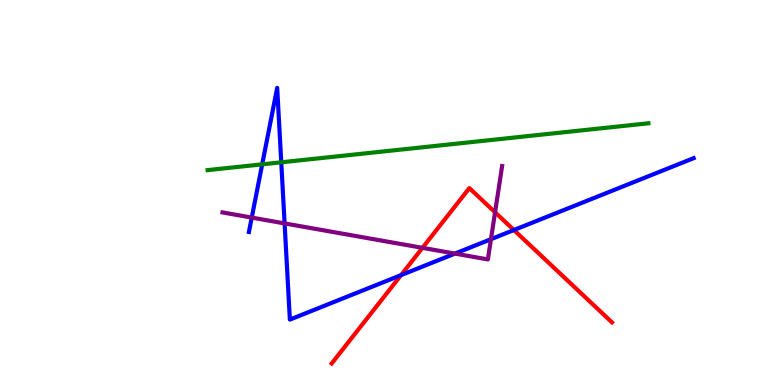[{'lines': ['blue', 'red'], 'intersections': [{'x': 5.17, 'y': 2.85}, {'x': 6.63, 'y': 4.03}]}, {'lines': ['green', 'red'], 'intersections': []}, {'lines': ['purple', 'red'], 'intersections': [{'x': 5.45, 'y': 3.56}, {'x': 6.39, 'y': 4.49}]}, {'lines': ['blue', 'green'], 'intersections': [{'x': 3.38, 'y': 5.73}, {'x': 3.63, 'y': 5.78}]}, {'lines': ['blue', 'purple'], 'intersections': [{'x': 3.25, 'y': 4.35}, {'x': 3.67, 'y': 4.2}, {'x': 5.87, 'y': 3.41}, {'x': 6.34, 'y': 3.79}]}, {'lines': ['green', 'purple'], 'intersections': []}]